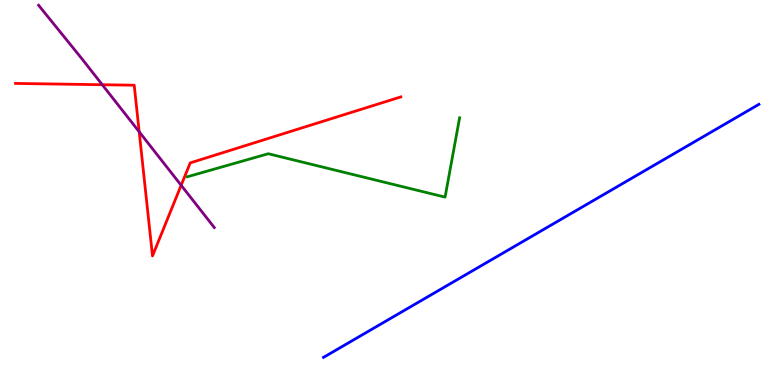[{'lines': ['blue', 'red'], 'intersections': []}, {'lines': ['green', 'red'], 'intersections': []}, {'lines': ['purple', 'red'], 'intersections': [{'x': 1.32, 'y': 7.8}, {'x': 1.8, 'y': 6.58}, {'x': 2.34, 'y': 5.19}]}, {'lines': ['blue', 'green'], 'intersections': []}, {'lines': ['blue', 'purple'], 'intersections': []}, {'lines': ['green', 'purple'], 'intersections': []}]